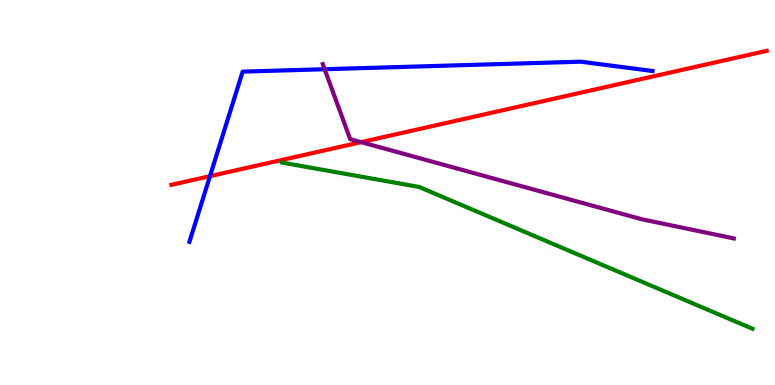[{'lines': ['blue', 'red'], 'intersections': [{'x': 2.71, 'y': 5.42}]}, {'lines': ['green', 'red'], 'intersections': []}, {'lines': ['purple', 'red'], 'intersections': [{'x': 4.66, 'y': 6.31}]}, {'lines': ['blue', 'green'], 'intersections': []}, {'lines': ['blue', 'purple'], 'intersections': [{'x': 4.19, 'y': 8.2}]}, {'lines': ['green', 'purple'], 'intersections': []}]